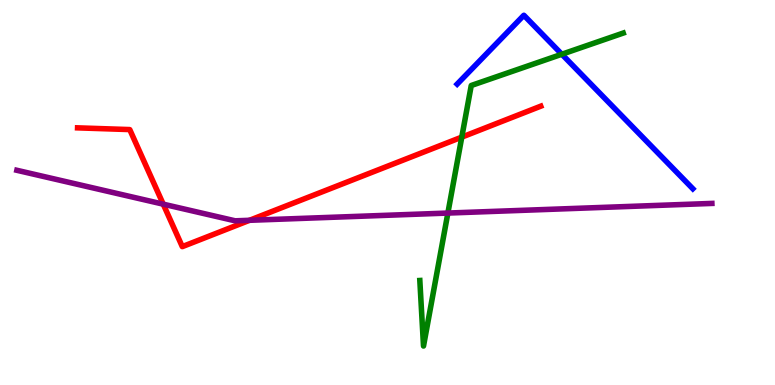[{'lines': ['blue', 'red'], 'intersections': []}, {'lines': ['green', 'red'], 'intersections': [{'x': 5.96, 'y': 6.44}]}, {'lines': ['purple', 'red'], 'intersections': [{'x': 2.11, 'y': 4.7}, {'x': 3.22, 'y': 4.28}]}, {'lines': ['blue', 'green'], 'intersections': [{'x': 7.25, 'y': 8.59}]}, {'lines': ['blue', 'purple'], 'intersections': []}, {'lines': ['green', 'purple'], 'intersections': [{'x': 5.78, 'y': 4.47}]}]